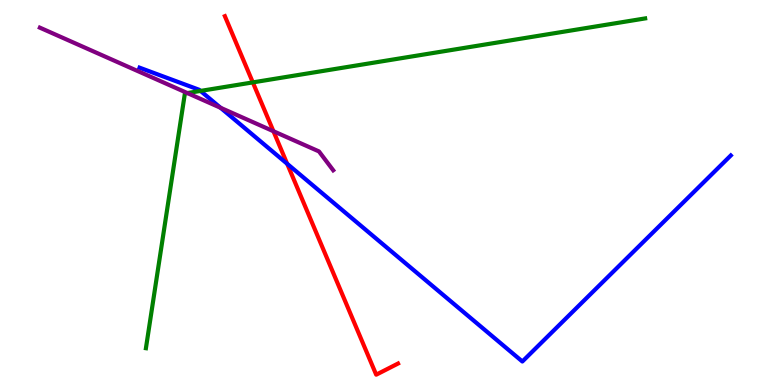[{'lines': ['blue', 'red'], 'intersections': [{'x': 3.71, 'y': 5.75}]}, {'lines': ['green', 'red'], 'intersections': [{'x': 3.26, 'y': 7.86}]}, {'lines': ['purple', 'red'], 'intersections': [{'x': 3.53, 'y': 6.59}]}, {'lines': ['blue', 'green'], 'intersections': [{'x': 2.59, 'y': 7.64}]}, {'lines': ['blue', 'purple'], 'intersections': [{'x': 2.85, 'y': 7.2}]}, {'lines': ['green', 'purple'], 'intersections': [{'x': 2.42, 'y': 7.58}]}]